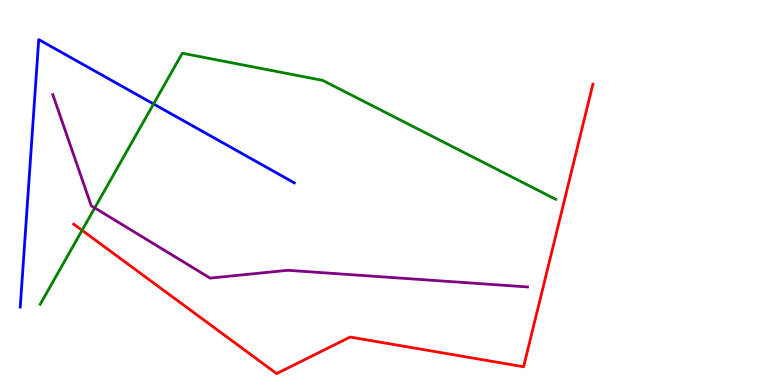[{'lines': ['blue', 'red'], 'intersections': []}, {'lines': ['green', 'red'], 'intersections': [{'x': 1.06, 'y': 4.02}]}, {'lines': ['purple', 'red'], 'intersections': []}, {'lines': ['blue', 'green'], 'intersections': [{'x': 1.98, 'y': 7.3}]}, {'lines': ['blue', 'purple'], 'intersections': []}, {'lines': ['green', 'purple'], 'intersections': [{'x': 1.22, 'y': 4.6}]}]